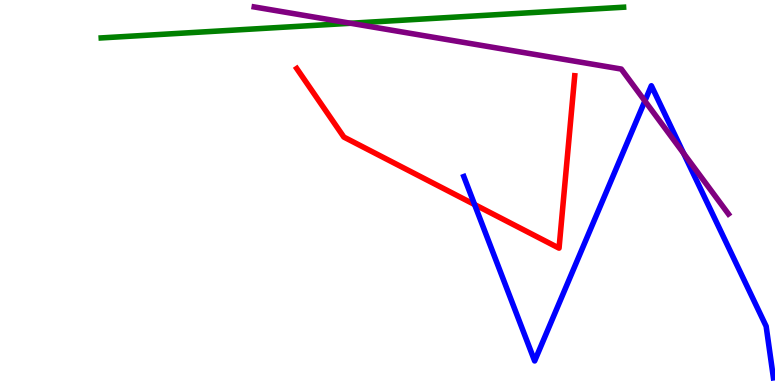[{'lines': ['blue', 'red'], 'intersections': [{'x': 6.12, 'y': 4.69}]}, {'lines': ['green', 'red'], 'intersections': []}, {'lines': ['purple', 'red'], 'intersections': []}, {'lines': ['blue', 'green'], 'intersections': []}, {'lines': ['blue', 'purple'], 'intersections': [{'x': 8.32, 'y': 7.38}, {'x': 8.82, 'y': 6.02}]}, {'lines': ['green', 'purple'], 'intersections': [{'x': 4.52, 'y': 9.4}]}]